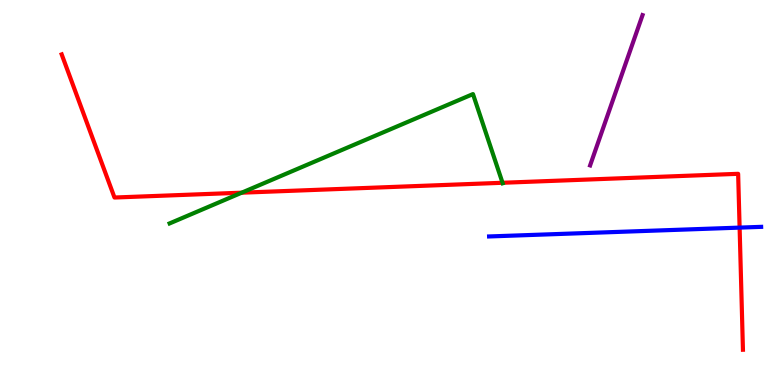[{'lines': ['blue', 'red'], 'intersections': [{'x': 9.54, 'y': 4.09}]}, {'lines': ['green', 'red'], 'intersections': [{'x': 3.12, 'y': 5.0}, {'x': 6.48, 'y': 5.25}]}, {'lines': ['purple', 'red'], 'intersections': []}, {'lines': ['blue', 'green'], 'intersections': []}, {'lines': ['blue', 'purple'], 'intersections': []}, {'lines': ['green', 'purple'], 'intersections': []}]